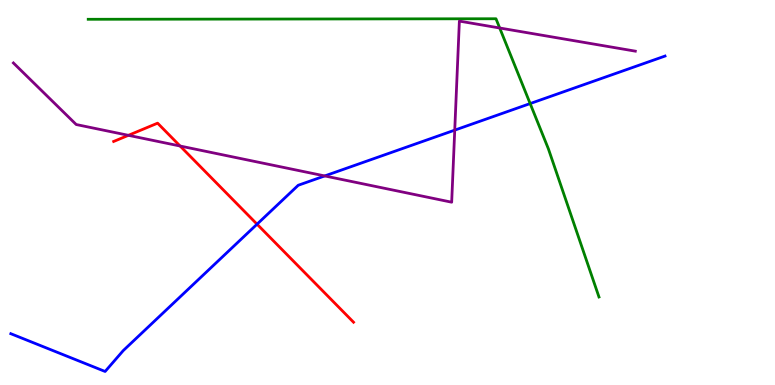[{'lines': ['blue', 'red'], 'intersections': [{'x': 3.32, 'y': 4.18}]}, {'lines': ['green', 'red'], 'intersections': []}, {'lines': ['purple', 'red'], 'intersections': [{'x': 1.66, 'y': 6.49}, {'x': 2.32, 'y': 6.21}]}, {'lines': ['blue', 'green'], 'intersections': [{'x': 6.84, 'y': 7.31}]}, {'lines': ['blue', 'purple'], 'intersections': [{'x': 4.19, 'y': 5.43}, {'x': 5.87, 'y': 6.62}]}, {'lines': ['green', 'purple'], 'intersections': [{'x': 6.45, 'y': 9.27}]}]